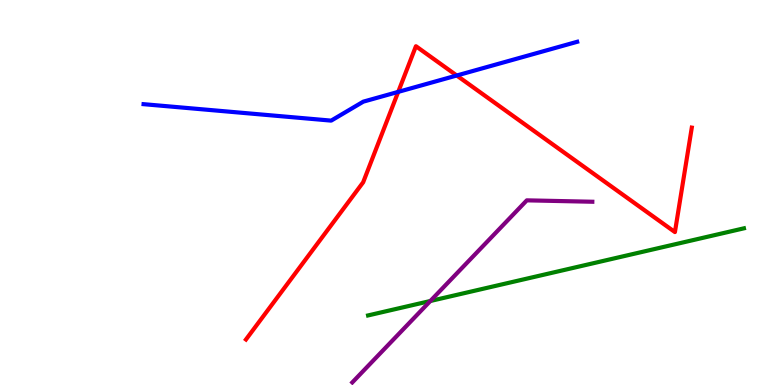[{'lines': ['blue', 'red'], 'intersections': [{'x': 5.14, 'y': 7.61}, {'x': 5.89, 'y': 8.04}]}, {'lines': ['green', 'red'], 'intersections': []}, {'lines': ['purple', 'red'], 'intersections': []}, {'lines': ['blue', 'green'], 'intersections': []}, {'lines': ['blue', 'purple'], 'intersections': []}, {'lines': ['green', 'purple'], 'intersections': [{'x': 5.55, 'y': 2.18}]}]